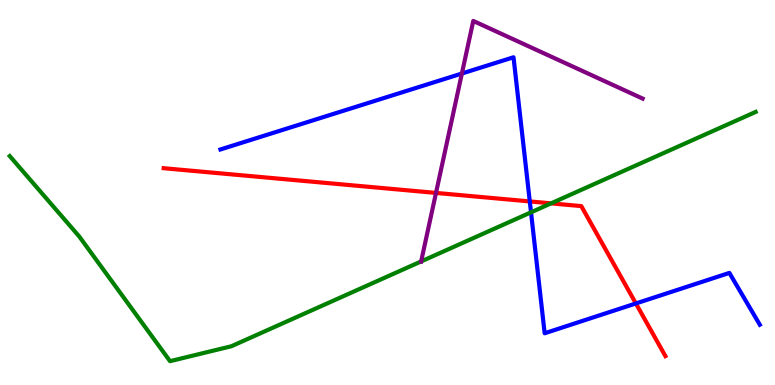[{'lines': ['blue', 'red'], 'intersections': [{'x': 6.84, 'y': 4.77}, {'x': 8.2, 'y': 2.12}]}, {'lines': ['green', 'red'], 'intersections': [{'x': 7.11, 'y': 4.72}]}, {'lines': ['purple', 'red'], 'intersections': [{'x': 5.63, 'y': 4.99}]}, {'lines': ['blue', 'green'], 'intersections': [{'x': 6.85, 'y': 4.49}]}, {'lines': ['blue', 'purple'], 'intersections': [{'x': 5.96, 'y': 8.09}]}, {'lines': ['green', 'purple'], 'intersections': [{'x': 5.43, 'y': 3.21}]}]